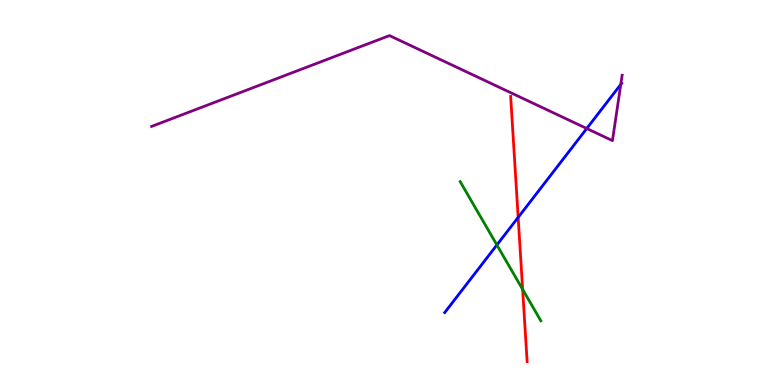[{'lines': ['blue', 'red'], 'intersections': [{'x': 6.69, 'y': 4.35}]}, {'lines': ['green', 'red'], 'intersections': [{'x': 6.74, 'y': 2.48}]}, {'lines': ['purple', 'red'], 'intersections': []}, {'lines': ['blue', 'green'], 'intersections': [{'x': 6.41, 'y': 3.64}]}, {'lines': ['blue', 'purple'], 'intersections': [{'x': 7.57, 'y': 6.66}, {'x': 8.01, 'y': 7.81}]}, {'lines': ['green', 'purple'], 'intersections': []}]